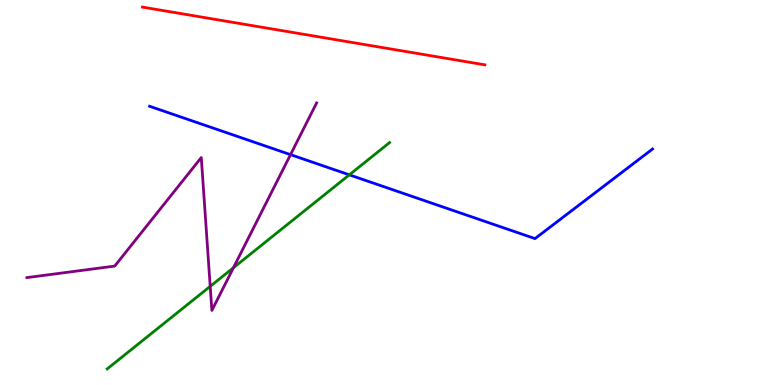[{'lines': ['blue', 'red'], 'intersections': []}, {'lines': ['green', 'red'], 'intersections': []}, {'lines': ['purple', 'red'], 'intersections': []}, {'lines': ['blue', 'green'], 'intersections': [{'x': 4.51, 'y': 5.46}]}, {'lines': ['blue', 'purple'], 'intersections': [{'x': 3.75, 'y': 5.98}]}, {'lines': ['green', 'purple'], 'intersections': [{'x': 2.71, 'y': 2.56}, {'x': 3.01, 'y': 3.05}]}]